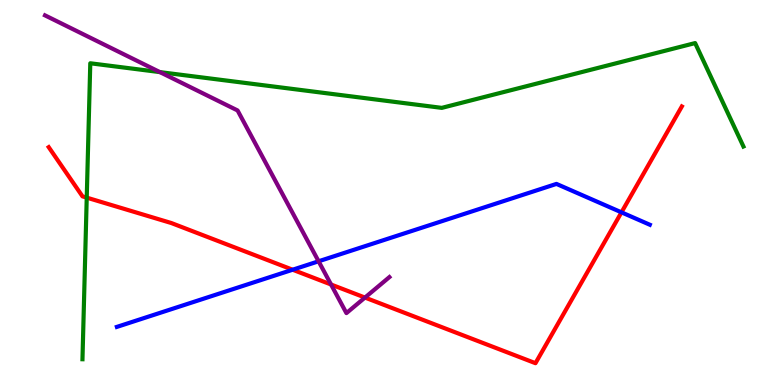[{'lines': ['blue', 'red'], 'intersections': [{'x': 3.78, 'y': 2.99}, {'x': 8.02, 'y': 4.48}]}, {'lines': ['green', 'red'], 'intersections': [{'x': 1.12, 'y': 4.87}]}, {'lines': ['purple', 'red'], 'intersections': [{'x': 4.27, 'y': 2.61}, {'x': 4.71, 'y': 2.27}]}, {'lines': ['blue', 'green'], 'intersections': []}, {'lines': ['blue', 'purple'], 'intersections': [{'x': 4.11, 'y': 3.21}]}, {'lines': ['green', 'purple'], 'intersections': [{'x': 2.06, 'y': 8.13}]}]